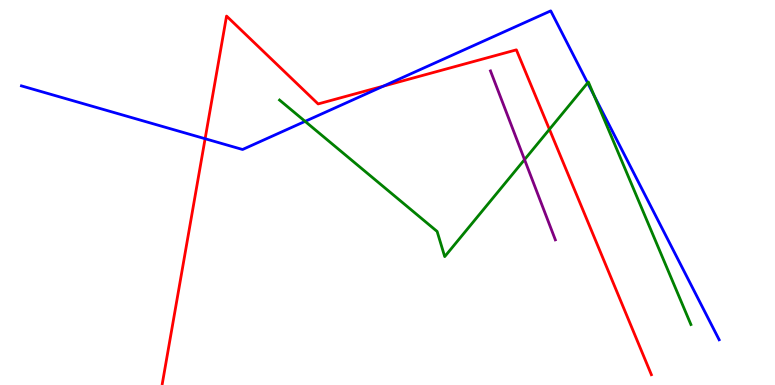[{'lines': ['blue', 'red'], 'intersections': [{'x': 2.65, 'y': 6.4}, {'x': 4.95, 'y': 7.76}]}, {'lines': ['green', 'red'], 'intersections': [{'x': 7.09, 'y': 6.64}]}, {'lines': ['purple', 'red'], 'intersections': []}, {'lines': ['blue', 'green'], 'intersections': [{'x': 3.94, 'y': 6.85}, {'x': 7.58, 'y': 7.85}, {'x': 7.67, 'y': 7.52}]}, {'lines': ['blue', 'purple'], 'intersections': []}, {'lines': ['green', 'purple'], 'intersections': [{'x': 6.77, 'y': 5.85}]}]